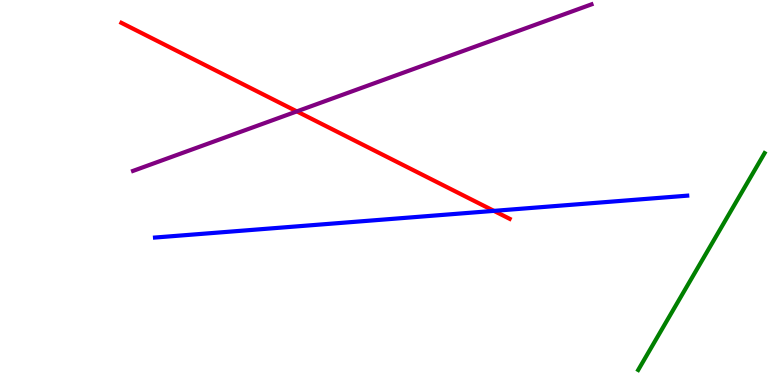[{'lines': ['blue', 'red'], 'intersections': [{'x': 6.37, 'y': 4.52}]}, {'lines': ['green', 'red'], 'intersections': []}, {'lines': ['purple', 'red'], 'intersections': [{'x': 3.83, 'y': 7.11}]}, {'lines': ['blue', 'green'], 'intersections': []}, {'lines': ['blue', 'purple'], 'intersections': []}, {'lines': ['green', 'purple'], 'intersections': []}]